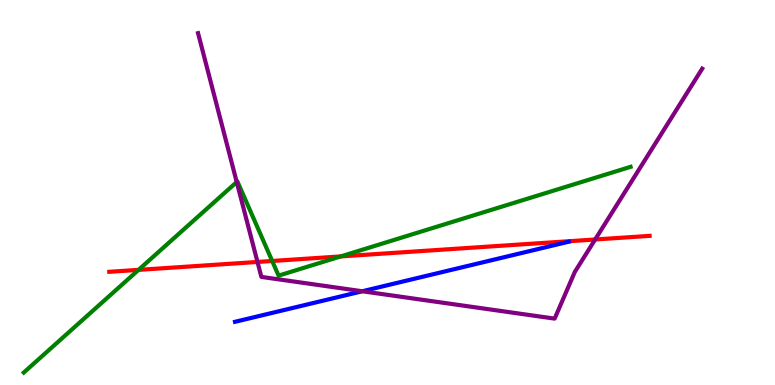[{'lines': ['blue', 'red'], 'intersections': []}, {'lines': ['green', 'red'], 'intersections': [{'x': 1.79, 'y': 2.99}, {'x': 3.51, 'y': 3.22}, {'x': 4.4, 'y': 3.34}]}, {'lines': ['purple', 'red'], 'intersections': [{'x': 3.32, 'y': 3.2}, {'x': 7.68, 'y': 3.78}]}, {'lines': ['blue', 'green'], 'intersections': []}, {'lines': ['blue', 'purple'], 'intersections': [{'x': 4.67, 'y': 2.43}]}, {'lines': ['green', 'purple'], 'intersections': [{'x': 3.05, 'y': 5.27}]}]